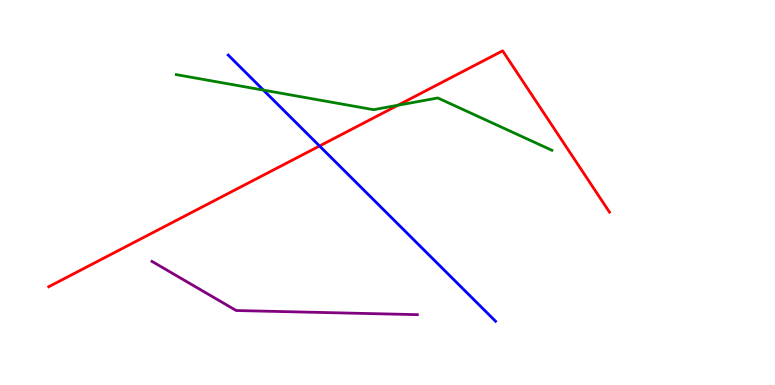[{'lines': ['blue', 'red'], 'intersections': [{'x': 4.12, 'y': 6.21}]}, {'lines': ['green', 'red'], 'intersections': [{'x': 5.13, 'y': 7.27}]}, {'lines': ['purple', 'red'], 'intersections': []}, {'lines': ['blue', 'green'], 'intersections': [{'x': 3.4, 'y': 7.66}]}, {'lines': ['blue', 'purple'], 'intersections': []}, {'lines': ['green', 'purple'], 'intersections': []}]